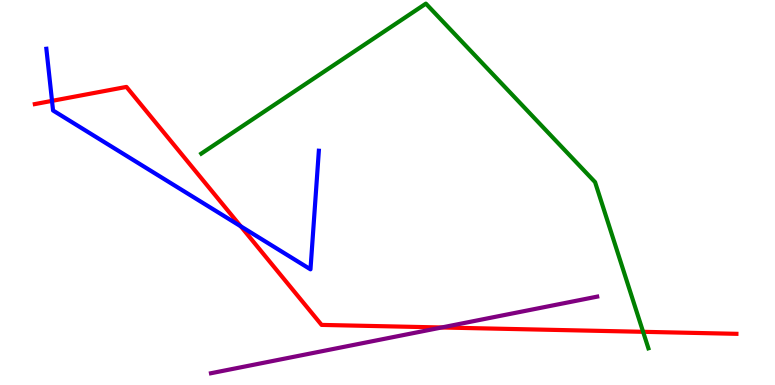[{'lines': ['blue', 'red'], 'intersections': [{'x': 0.671, 'y': 7.38}, {'x': 3.11, 'y': 4.12}]}, {'lines': ['green', 'red'], 'intersections': [{'x': 8.3, 'y': 1.38}]}, {'lines': ['purple', 'red'], 'intersections': [{'x': 5.7, 'y': 1.49}]}, {'lines': ['blue', 'green'], 'intersections': []}, {'lines': ['blue', 'purple'], 'intersections': []}, {'lines': ['green', 'purple'], 'intersections': []}]